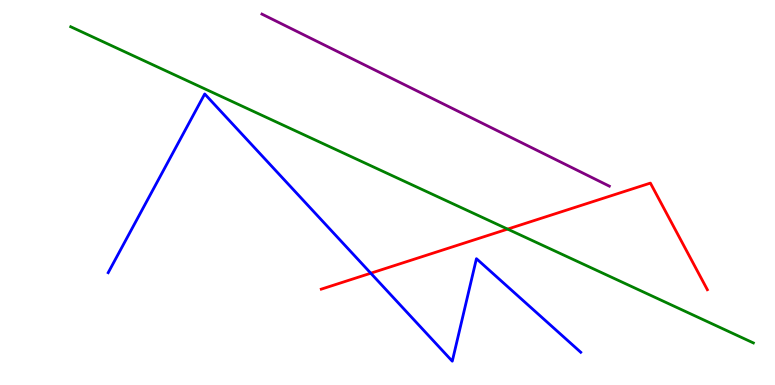[{'lines': ['blue', 'red'], 'intersections': [{'x': 4.78, 'y': 2.9}]}, {'lines': ['green', 'red'], 'intersections': [{'x': 6.55, 'y': 4.05}]}, {'lines': ['purple', 'red'], 'intersections': []}, {'lines': ['blue', 'green'], 'intersections': []}, {'lines': ['blue', 'purple'], 'intersections': []}, {'lines': ['green', 'purple'], 'intersections': []}]